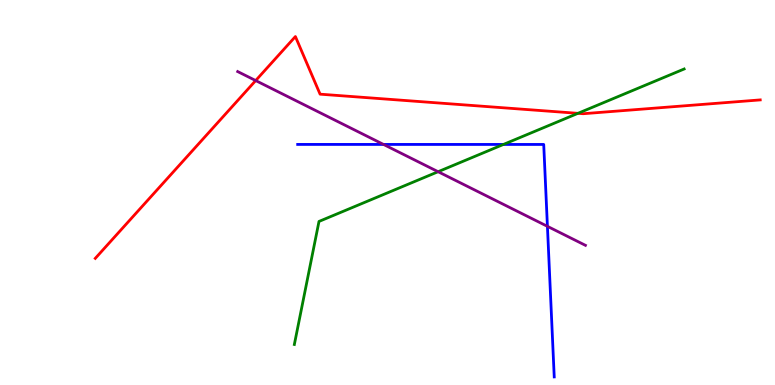[{'lines': ['blue', 'red'], 'intersections': []}, {'lines': ['green', 'red'], 'intersections': [{'x': 7.46, 'y': 7.06}]}, {'lines': ['purple', 'red'], 'intersections': [{'x': 3.3, 'y': 7.91}]}, {'lines': ['blue', 'green'], 'intersections': [{'x': 6.5, 'y': 6.25}]}, {'lines': ['blue', 'purple'], 'intersections': [{'x': 4.95, 'y': 6.25}, {'x': 7.06, 'y': 4.12}]}, {'lines': ['green', 'purple'], 'intersections': [{'x': 5.65, 'y': 5.54}]}]